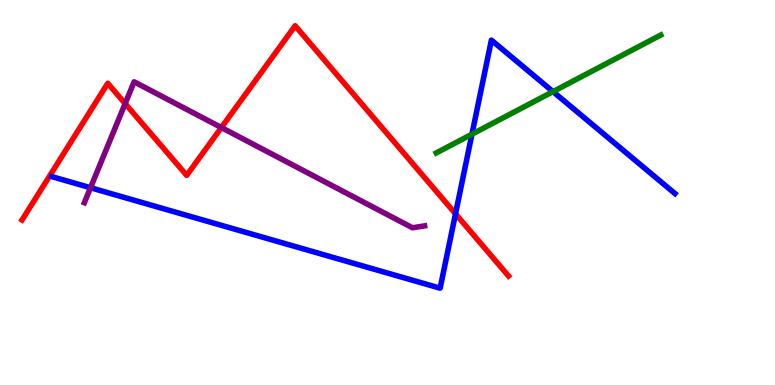[{'lines': ['blue', 'red'], 'intersections': [{'x': 5.88, 'y': 4.45}]}, {'lines': ['green', 'red'], 'intersections': []}, {'lines': ['purple', 'red'], 'intersections': [{'x': 1.61, 'y': 7.31}, {'x': 2.86, 'y': 6.69}]}, {'lines': ['blue', 'green'], 'intersections': [{'x': 6.09, 'y': 6.51}, {'x': 7.14, 'y': 7.62}]}, {'lines': ['blue', 'purple'], 'intersections': [{'x': 1.17, 'y': 5.12}]}, {'lines': ['green', 'purple'], 'intersections': []}]